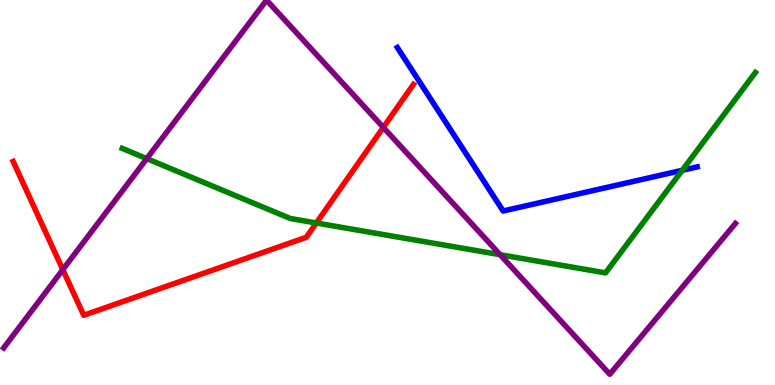[{'lines': ['blue', 'red'], 'intersections': []}, {'lines': ['green', 'red'], 'intersections': [{'x': 4.08, 'y': 4.21}]}, {'lines': ['purple', 'red'], 'intersections': [{'x': 0.81, 'y': 3.0}, {'x': 4.95, 'y': 6.69}]}, {'lines': ['blue', 'green'], 'intersections': [{'x': 8.8, 'y': 5.58}]}, {'lines': ['blue', 'purple'], 'intersections': []}, {'lines': ['green', 'purple'], 'intersections': [{'x': 1.89, 'y': 5.88}, {'x': 6.45, 'y': 3.38}]}]